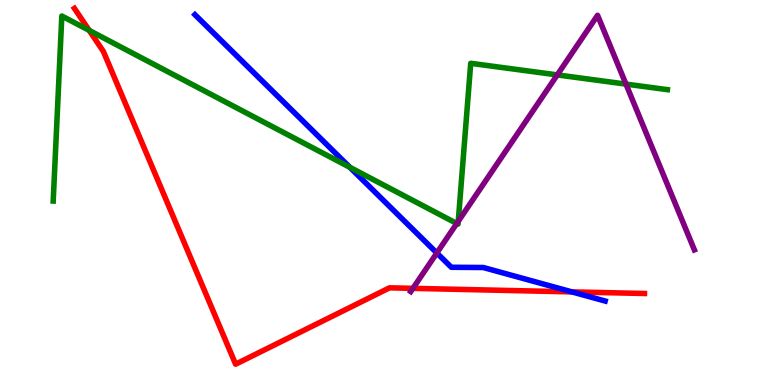[{'lines': ['blue', 'red'], 'intersections': [{'x': 7.38, 'y': 2.42}]}, {'lines': ['green', 'red'], 'intersections': [{'x': 1.15, 'y': 9.21}]}, {'lines': ['purple', 'red'], 'intersections': [{'x': 5.33, 'y': 2.51}]}, {'lines': ['blue', 'green'], 'intersections': [{'x': 4.51, 'y': 5.65}]}, {'lines': ['blue', 'purple'], 'intersections': [{'x': 5.64, 'y': 3.43}]}, {'lines': ['green', 'purple'], 'intersections': [{'x': 5.89, 'y': 4.2}, {'x': 5.91, 'y': 4.25}, {'x': 7.19, 'y': 8.05}, {'x': 8.08, 'y': 7.82}]}]